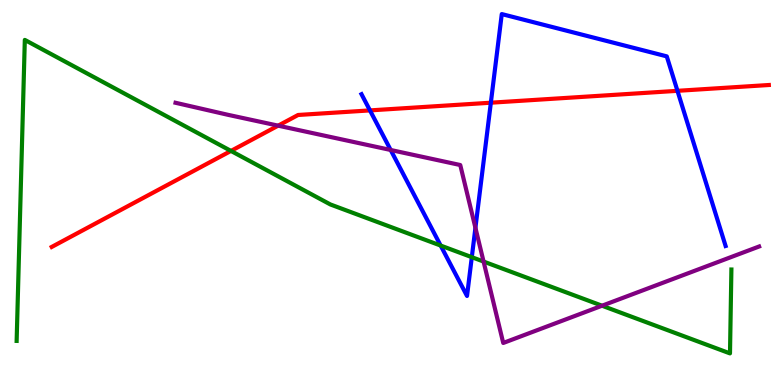[{'lines': ['blue', 'red'], 'intersections': [{'x': 4.77, 'y': 7.13}, {'x': 6.33, 'y': 7.33}, {'x': 8.74, 'y': 7.64}]}, {'lines': ['green', 'red'], 'intersections': [{'x': 2.98, 'y': 6.08}]}, {'lines': ['purple', 'red'], 'intersections': [{'x': 3.59, 'y': 6.74}]}, {'lines': ['blue', 'green'], 'intersections': [{'x': 5.69, 'y': 3.62}, {'x': 6.09, 'y': 3.32}]}, {'lines': ['blue', 'purple'], 'intersections': [{'x': 5.04, 'y': 6.1}, {'x': 6.13, 'y': 4.08}]}, {'lines': ['green', 'purple'], 'intersections': [{'x': 6.24, 'y': 3.21}, {'x': 7.77, 'y': 2.06}]}]